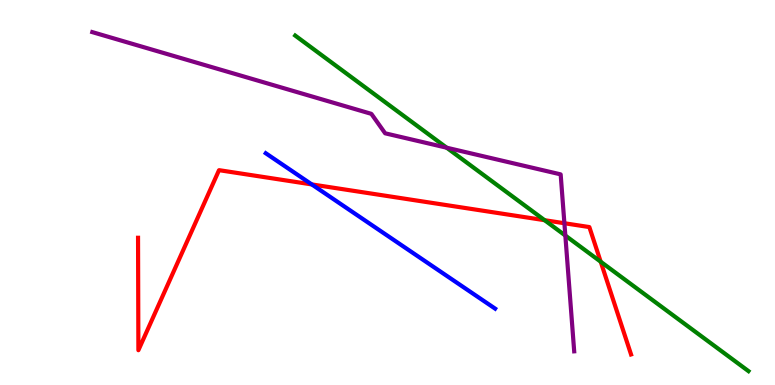[{'lines': ['blue', 'red'], 'intersections': [{'x': 4.02, 'y': 5.21}]}, {'lines': ['green', 'red'], 'intersections': [{'x': 7.03, 'y': 4.28}, {'x': 7.75, 'y': 3.2}]}, {'lines': ['purple', 'red'], 'intersections': [{'x': 7.28, 'y': 4.2}]}, {'lines': ['blue', 'green'], 'intersections': []}, {'lines': ['blue', 'purple'], 'intersections': []}, {'lines': ['green', 'purple'], 'intersections': [{'x': 5.76, 'y': 6.16}, {'x': 7.29, 'y': 3.88}]}]